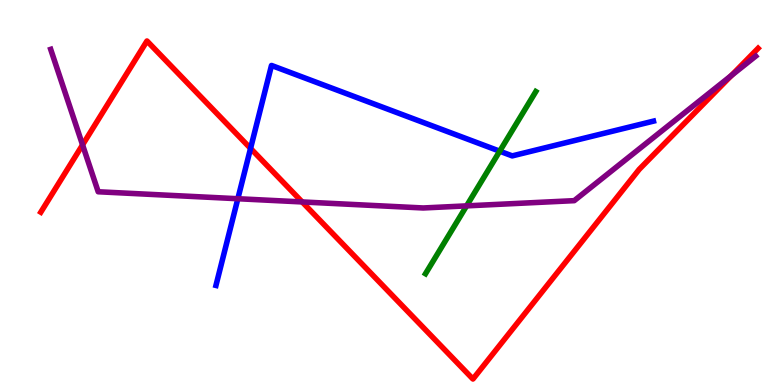[{'lines': ['blue', 'red'], 'intersections': [{'x': 3.23, 'y': 6.15}]}, {'lines': ['green', 'red'], 'intersections': []}, {'lines': ['purple', 'red'], 'intersections': [{'x': 1.07, 'y': 6.24}, {'x': 3.9, 'y': 4.75}, {'x': 9.44, 'y': 8.04}]}, {'lines': ['blue', 'green'], 'intersections': [{'x': 6.45, 'y': 6.07}]}, {'lines': ['blue', 'purple'], 'intersections': [{'x': 3.07, 'y': 4.84}]}, {'lines': ['green', 'purple'], 'intersections': [{'x': 6.02, 'y': 4.65}]}]